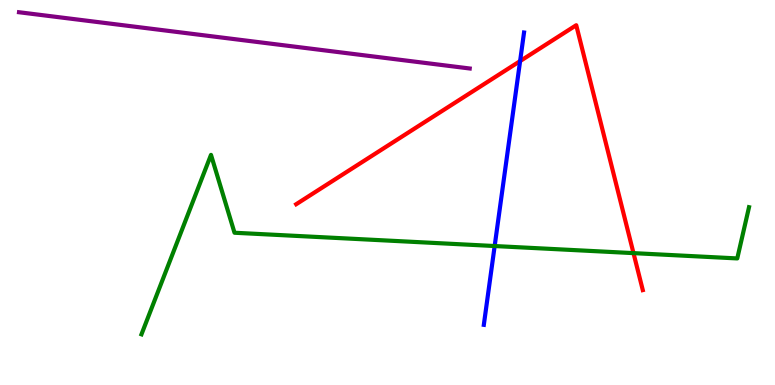[{'lines': ['blue', 'red'], 'intersections': [{'x': 6.71, 'y': 8.41}]}, {'lines': ['green', 'red'], 'intersections': [{'x': 8.17, 'y': 3.43}]}, {'lines': ['purple', 'red'], 'intersections': []}, {'lines': ['blue', 'green'], 'intersections': [{'x': 6.38, 'y': 3.61}]}, {'lines': ['blue', 'purple'], 'intersections': []}, {'lines': ['green', 'purple'], 'intersections': []}]